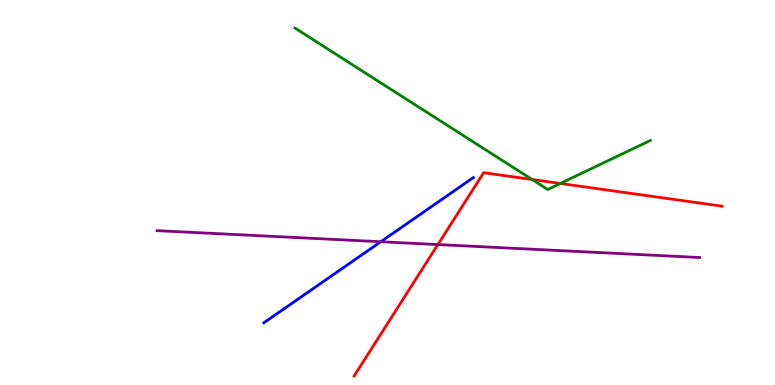[{'lines': ['blue', 'red'], 'intersections': []}, {'lines': ['green', 'red'], 'intersections': [{'x': 6.87, 'y': 5.34}, {'x': 7.23, 'y': 5.23}]}, {'lines': ['purple', 'red'], 'intersections': [{'x': 5.65, 'y': 3.65}]}, {'lines': ['blue', 'green'], 'intersections': []}, {'lines': ['blue', 'purple'], 'intersections': [{'x': 4.91, 'y': 3.72}]}, {'lines': ['green', 'purple'], 'intersections': []}]